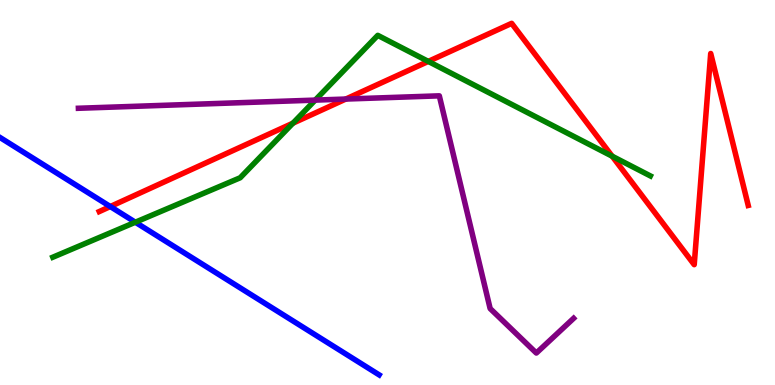[{'lines': ['blue', 'red'], 'intersections': [{'x': 1.42, 'y': 4.64}]}, {'lines': ['green', 'red'], 'intersections': [{'x': 3.78, 'y': 6.8}, {'x': 5.53, 'y': 8.4}, {'x': 7.9, 'y': 5.94}]}, {'lines': ['purple', 'red'], 'intersections': [{'x': 4.46, 'y': 7.43}]}, {'lines': ['blue', 'green'], 'intersections': [{'x': 1.75, 'y': 4.23}]}, {'lines': ['blue', 'purple'], 'intersections': []}, {'lines': ['green', 'purple'], 'intersections': [{'x': 4.07, 'y': 7.4}]}]